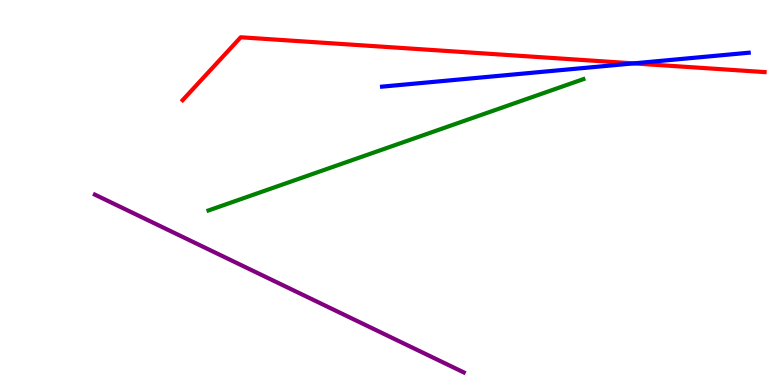[{'lines': ['blue', 'red'], 'intersections': [{'x': 8.18, 'y': 8.35}]}, {'lines': ['green', 'red'], 'intersections': []}, {'lines': ['purple', 'red'], 'intersections': []}, {'lines': ['blue', 'green'], 'intersections': []}, {'lines': ['blue', 'purple'], 'intersections': []}, {'lines': ['green', 'purple'], 'intersections': []}]